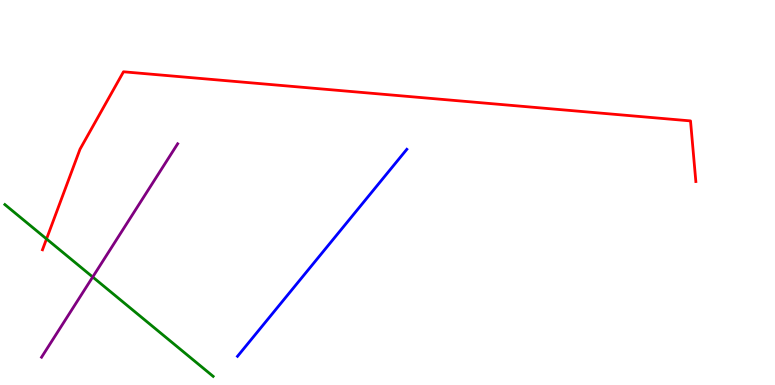[{'lines': ['blue', 'red'], 'intersections': []}, {'lines': ['green', 'red'], 'intersections': [{'x': 0.6, 'y': 3.79}]}, {'lines': ['purple', 'red'], 'intersections': []}, {'lines': ['blue', 'green'], 'intersections': []}, {'lines': ['blue', 'purple'], 'intersections': []}, {'lines': ['green', 'purple'], 'intersections': [{'x': 1.2, 'y': 2.8}]}]